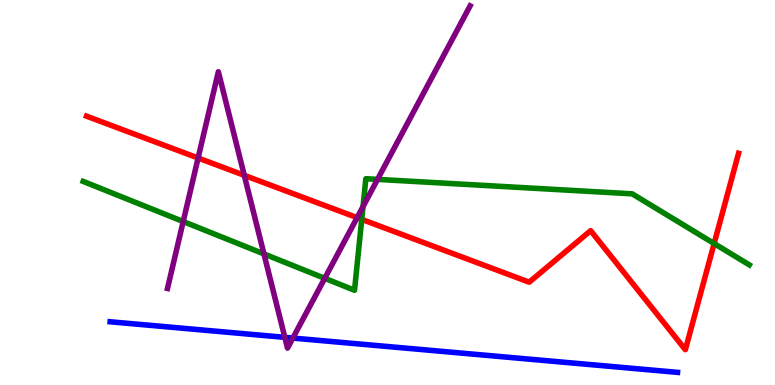[{'lines': ['blue', 'red'], 'intersections': []}, {'lines': ['green', 'red'], 'intersections': [{'x': 4.67, 'y': 4.3}, {'x': 9.21, 'y': 3.67}]}, {'lines': ['purple', 'red'], 'intersections': [{'x': 2.56, 'y': 5.9}, {'x': 3.15, 'y': 5.45}, {'x': 4.61, 'y': 4.35}]}, {'lines': ['blue', 'green'], 'intersections': []}, {'lines': ['blue', 'purple'], 'intersections': [{'x': 3.68, 'y': 1.24}, {'x': 3.78, 'y': 1.22}]}, {'lines': ['green', 'purple'], 'intersections': [{'x': 2.36, 'y': 4.25}, {'x': 3.41, 'y': 3.4}, {'x': 4.19, 'y': 2.77}, {'x': 4.68, 'y': 4.63}, {'x': 4.87, 'y': 5.34}]}]